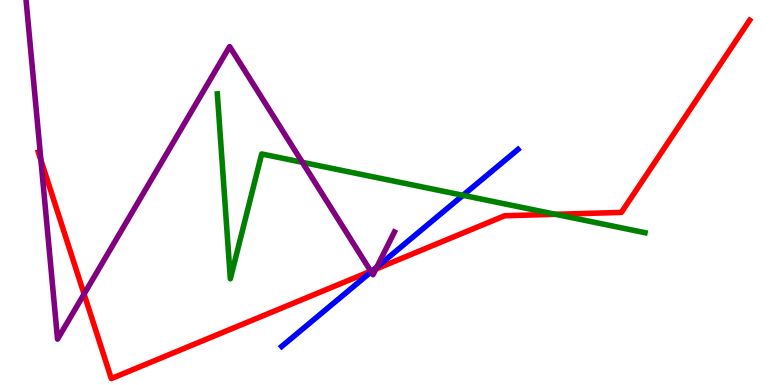[{'lines': ['blue', 'red'], 'intersections': [{'x': 4.81, 'y': 2.98}]}, {'lines': ['green', 'red'], 'intersections': [{'x': 7.17, 'y': 4.43}]}, {'lines': ['purple', 'red'], 'intersections': [{'x': 0.528, 'y': 5.84}, {'x': 1.08, 'y': 2.36}, {'x': 4.78, 'y': 2.96}, {'x': 4.85, 'y': 3.01}]}, {'lines': ['blue', 'green'], 'intersections': [{'x': 5.97, 'y': 4.93}]}, {'lines': ['blue', 'purple'], 'intersections': [{'x': 4.79, 'y': 2.94}, {'x': 4.86, 'y': 3.06}]}, {'lines': ['green', 'purple'], 'intersections': [{'x': 3.9, 'y': 5.78}]}]